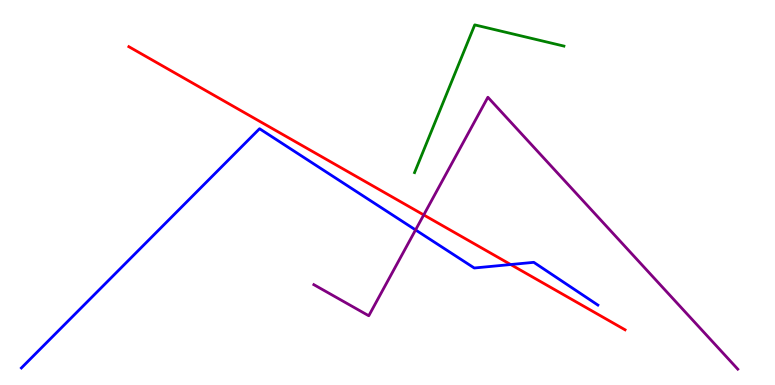[{'lines': ['blue', 'red'], 'intersections': [{'x': 6.59, 'y': 3.13}]}, {'lines': ['green', 'red'], 'intersections': []}, {'lines': ['purple', 'red'], 'intersections': [{'x': 5.47, 'y': 4.42}]}, {'lines': ['blue', 'green'], 'intersections': []}, {'lines': ['blue', 'purple'], 'intersections': [{'x': 5.36, 'y': 4.03}]}, {'lines': ['green', 'purple'], 'intersections': []}]